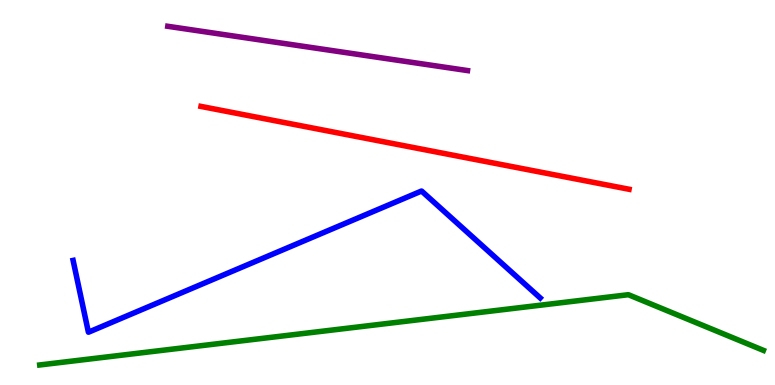[{'lines': ['blue', 'red'], 'intersections': []}, {'lines': ['green', 'red'], 'intersections': []}, {'lines': ['purple', 'red'], 'intersections': []}, {'lines': ['blue', 'green'], 'intersections': []}, {'lines': ['blue', 'purple'], 'intersections': []}, {'lines': ['green', 'purple'], 'intersections': []}]